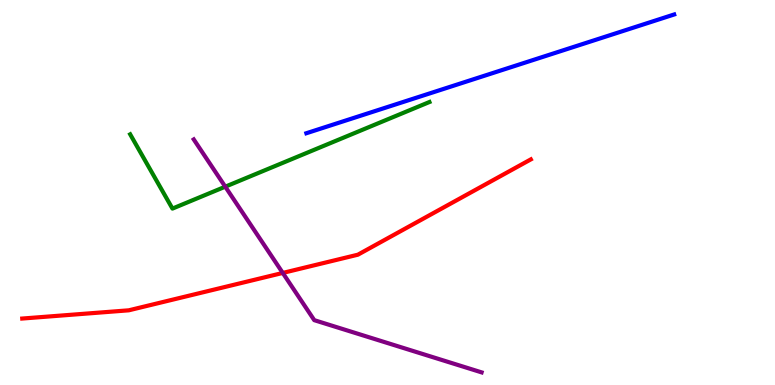[{'lines': ['blue', 'red'], 'intersections': []}, {'lines': ['green', 'red'], 'intersections': []}, {'lines': ['purple', 'red'], 'intersections': [{'x': 3.65, 'y': 2.91}]}, {'lines': ['blue', 'green'], 'intersections': []}, {'lines': ['blue', 'purple'], 'intersections': []}, {'lines': ['green', 'purple'], 'intersections': [{'x': 2.91, 'y': 5.15}]}]